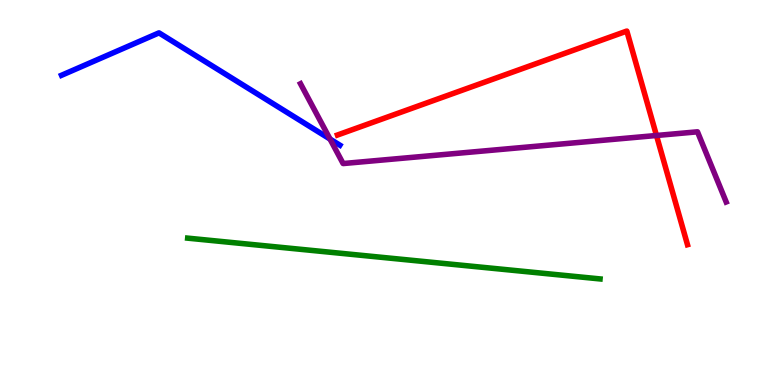[{'lines': ['blue', 'red'], 'intersections': []}, {'lines': ['green', 'red'], 'intersections': []}, {'lines': ['purple', 'red'], 'intersections': [{'x': 8.47, 'y': 6.48}]}, {'lines': ['blue', 'green'], 'intersections': []}, {'lines': ['blue', 'purple'], 'intersections': [{'x': 4.26, 'y': 6.39}]}, {'lines': ['green', 'purple'], 'intersections': []}]